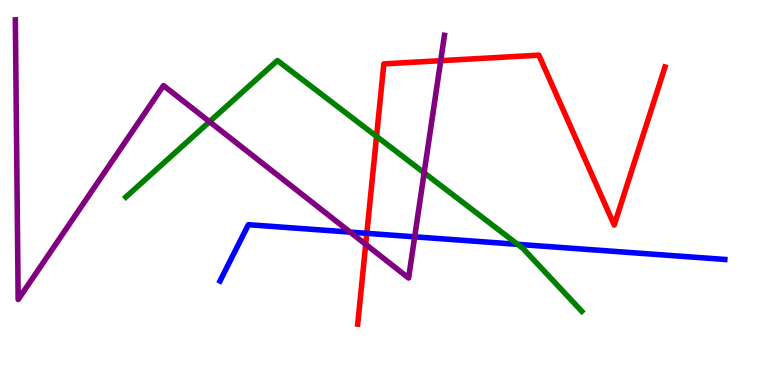[{'lines': ['blue', 'red'], 'intersections': [{'x': 4.73, 'y': 3.94}]}, {'lines': ['green', 'red'], 'intersections': [{'x': 4.86, 'y': 6.46}]}, {'lines': ['purple', 'red'], 'intersections': [{'x': 4.72, 'y': 3.65}, {'x': 5.69, 'y': 8.42}]}, {'lines': ['blue', 'green'], 'intersections': [{'x': 6.68, 'y': 3.65}]}, {'lines': ['blue', 'purple'], 'intersections': [{'x': 4.52, 'y': 3.97}, {'x': 5.35, 'y': 3.85}]}, {'lines': ['green', 'purple'], 'intersections': [{'x': 2.7, 'y': 6.84}, {'x': 5.47, 'y': 5.51}]}]